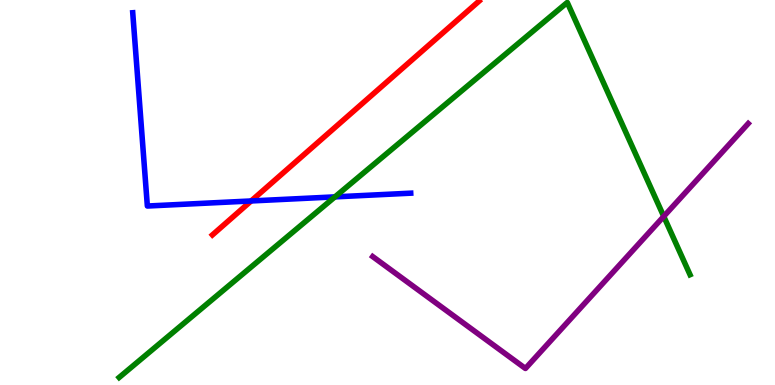[{'lines': ['blue', 'red'], 'intersections': [{'x': 3.24, 'y': 4.78}]}, {'lines': ['green', 'red'], 'intersections': []}, {'lines': ['purple', 'red'], 'intersections': []}, {'lines': ['blue', 'green'], 'intersections': [{'x': 4.32, 'y': 4.89}]}, {'lines': ['blue', 'purple'], 'intersections': []}, {'lines': ['green', 'purple'], 'intersections': [{'x': 8.56, 'y': 4.38}]}]